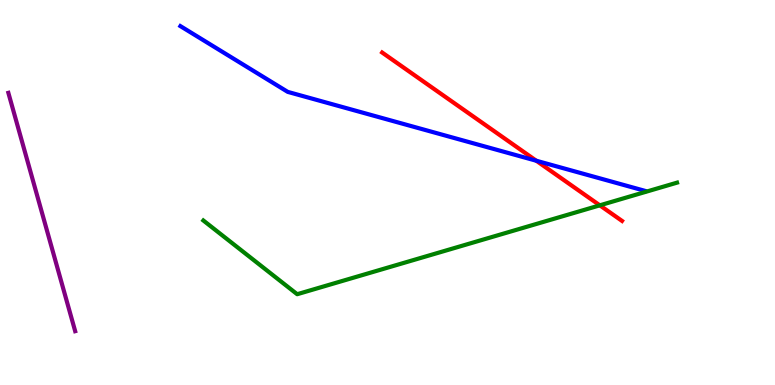[{'lines': ['blue', 'red'], 'intersections': [{'x': 6.92, 'y': 5.82}]}, {'lines': ['green', 'red'], 'intersections': [{'x': 7.74, 'y': 4.67}]}, {'lines': ['purple', 'red'], 'intersections': []}, {'lines': ['blue', 'green'], 'intersections': []}, {'lines': ['blue', 'purple'], 'intersections': []}, {'lines': ['green', 'purple'], 'intersections': []}]